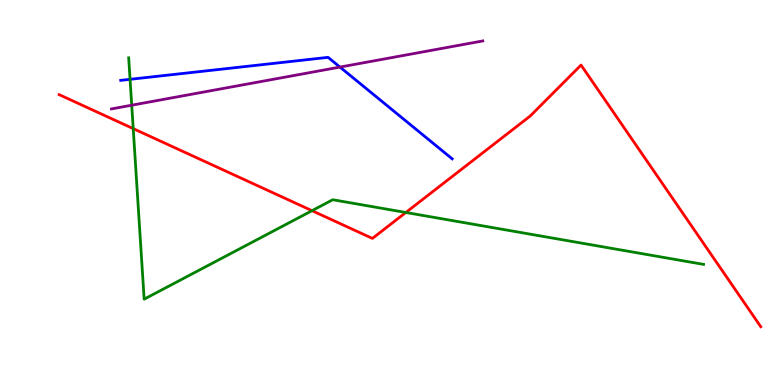[{'lines': ['blue', 'red'], 'intersections': []}, {'lines': ['green', 'red'], 'intersections': [{'x': 1.72, 'y': 6.66}, {'x': 4.03, 'y': 4.53}, {'x': 5.24, 'y': 4.48}]}, {'lines': ['purple', 'red'], 'intersections': []}, {'lines': ['blue', 'green'], 'intersections': [{'x': 1.68, 'y': 7.94}]}, {'lines': ['blue', 'purple'], 'intersections': [{'x': 4.39, 'y': 8.26}]}, {'lines': ['green', 'purple'], 'intersections': [{'x': 1.7, 'y': 7.27}]}]